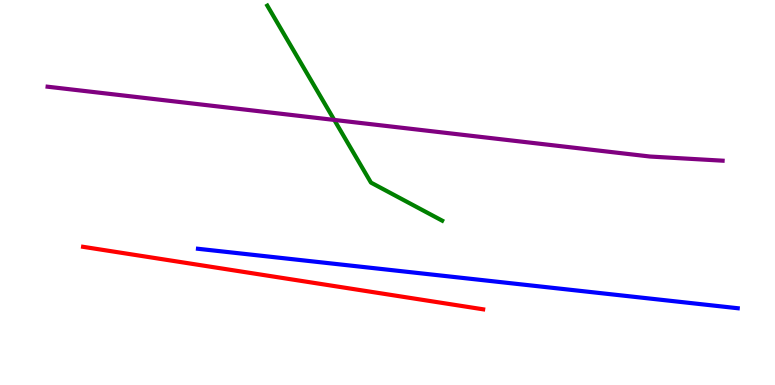[{'lines': ['blue', 'red'], 'intersections': []}, {'lines': ['green', 'red'], 'intersections': []}, {'lines': ['purple', 'red'], 'intersections': []}, {'lines': ['blue', 'green'], 'intersections': []}, {'lines': ['blue', 'purple'], 'intersections': []}, {'lines': ['green', 'purple'], 'intersections': [{'x': 4.31, 'y': 6.88}]}]